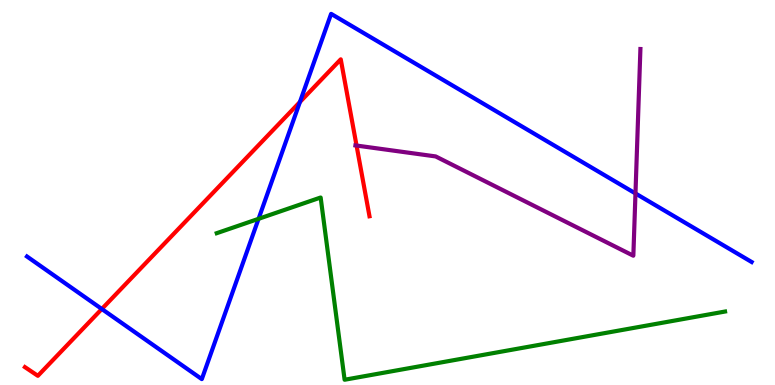[{'lines': ['blue', 'red'], 'intersections': [{'x': 1.31, 'y': 1.97}, {'x': 3.87, 'y': 7.35}]}, {'lines': ['green', 'red'], 'intersections': []}, {'lines': ['purple', 'red'], 'intersections': [{'x': 4.6, 'y': 6.22}]}, {'lines': ['blue', 'green'], 'intersections': [{'x': 3.34, 'y': 4.32}]}, {'lines': ['blue', 'purple'], 'intersections': [{'x': 8.2, 'y': 4.98}]}, {'lines': ['green', 'purple'], 'intersections': []}]